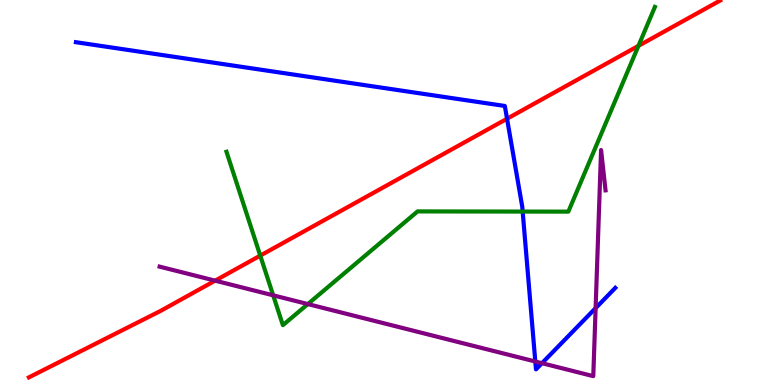[{'lines': ['blue', 'red'], 'intersections': [{'x': 6.54, 'y': 6.92}]}, {'lines': ['green', 'red'], 'intersections': [{'x': 3.36, 'y': 3.36}, {'x': 8.24, 'y': 8.81}]}, {'lines': ['purple', 'red'], 'intersections': [{'x': 2.78, 'y': 2.71}]}, {'lines': ['blue', 'green'], 'intersections': [{'x': 6.74, 'y': 4.5}]}, {'lines': ['blue', 'purple'], 'intersections': [{'x': 6.91, 'y': 0.61}, {'x': 6.99, 'y': 0.566}, {'x': 7.69, 'y': 2.0}]}, {'lines': ['green', 'purple'], 'intersections': [{'x': 3.52, 'y': 2.33}, {'x': 3.97, 'y': 2.1}]}]